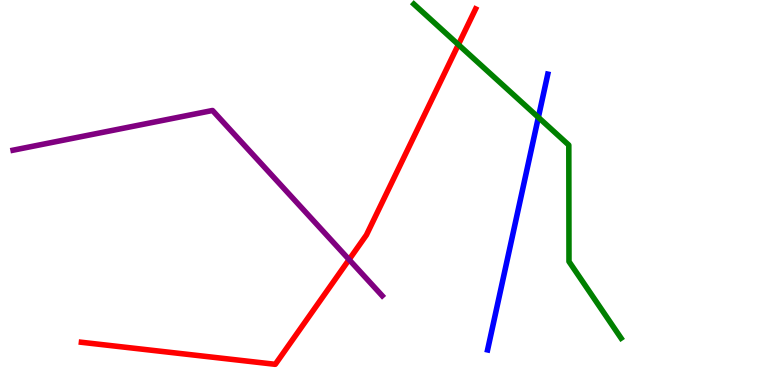[{'lines': ['blue', 'red'], 'intersections': []}, {'lines': ['green', 'red'], 'intersections': [{'x': 5.91, 'y': 8.84}]}, {'lines': ['purple', 'red'], 'intersections': [{'x': 4.5, 'y': 3.26}]}, {'lines': ['blue', 'green'], 'intersections': [{'x': 6.95, 'y': 6.95}]}, {'lines': ['blue', 'purple'], 'intersections': []}, {'lines': ['green', 'purple'], 'intersections': []}]